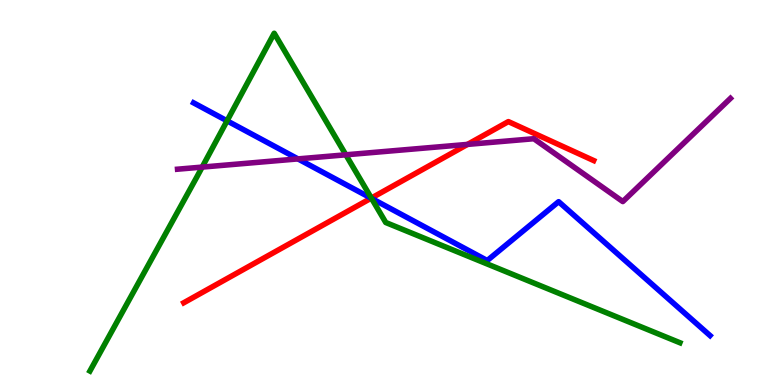[{'lines': ['blue', 'red'], 'intersections': [{'x': 4.79, 'y': 4.85}]}, {'lines': ['green', 'red'], 'intersections': [{'x': 4.79, 'y': 4.86}]}, {'lines': ['purple', 'red'], 'intersections': [{'x': 6.03, 'y': 6.25}]}, {'lines': ['blue', 'green'], 'intersections': [{'x': 2.93, 'y': 6.86}, {'x': 4.79, 'y': 4.85}]}, {'lines': ['blue', 'purple'], 'intersections': [{'x': 3.84, 'y': 5.87}]}, {'lines': ['green', 'purple'], 'intersections': [{'x': 2.61, 'y': 5.66}, {'x': 4.46, 'y': 5.98}]}]